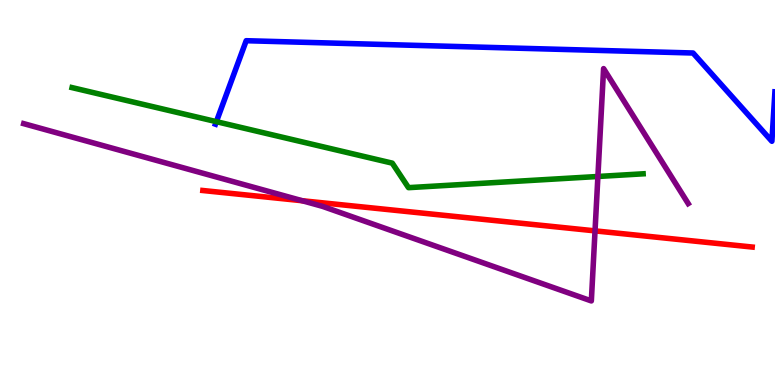[{'lines': ['blue', 'red'], 'intersections': []}, {'lines': ['green', 'red'], 'intersections': []}, {'lines': ['purple', 'red'], 'intersections': [{'x': 3.9, 'y': 4.79}, {'x': 7.68, 'y': 4.0}]}, {'lines': ['blue', 'green'], 'intersections': [{'x': 2.79, 'y': 6.84}]}, {'lines': ['blue', 'purple'], 'intersections': []}, {'lines': ['green', 'purple'], 'intersections': [{'x': 7.71, 'y': 5.42}]}]